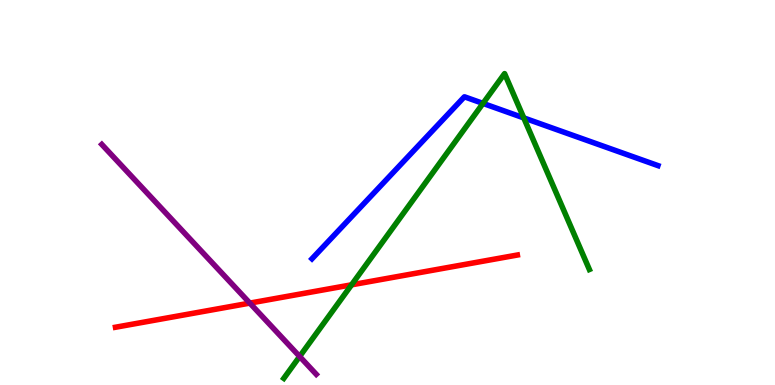[{'lines': ['blue', 'red'], 'intersections': []}, {'lines': ['green', 'red'], 'intersections': [{'x': 4.54, 'y': 2.6}]}, {'lines': ['purple', 'red'], 'intersections': [{'x': 3.22, 'y': 2.13}]}, {'lines': ['blue', 'green'], 'intersections': [{'x': 6.23, 'y': 7.31}, {'x': 6.76, 'y': 6.94}]}, {'lines': ['blue', 'purple'], 'intersections': []}, {'lines': ['green', 'purple'], 'intersections': [{'x': 3.87, 'y': 0.741}]}]